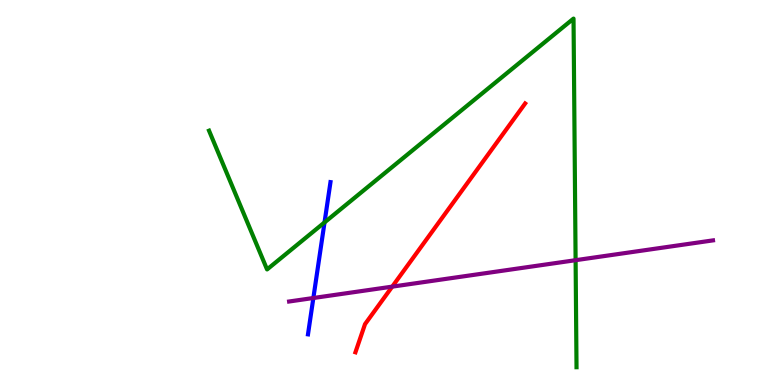[{'lines': ['blue', 'red'], 'intersections': []}, {'lines': ['green', 'red'], 'intersections': []}, {'lines': ['purple', 'red'], 'intersections': [{'x': 5.06, 'y': 2.55}]}, {'lines': ['blue', 'green'], 'intersections': [{'x': 4.19, 'y': 4.22}]}, {'lines': ['blue', 'purple'], 'intersections': [{'x': 4.04, 'y': 2.26}]}, {'lines': ['green', 'purple'], 'intersections': [{'x': 7.43, 'y': 3.24}]}]